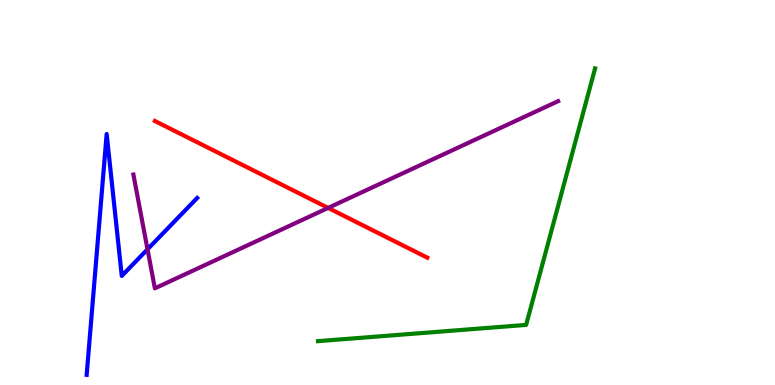[{'lines': ['blue', 'red'], 'intersections': []}, {'lines': ['green', 'red'], 'intersections': []}, {'lines': ['purple', 'red'], 'intersections': [{'x': 4.23, 'y': 4.6}]}, {'lines': ['blue', 'green'], 'intersections': []}, {'lines': ['blue', 'purple'], 'intersections': [{'x': 1.9, 'y': 3.52}]}, {'lines': ['green', 'purple'], 'intersections': []}]